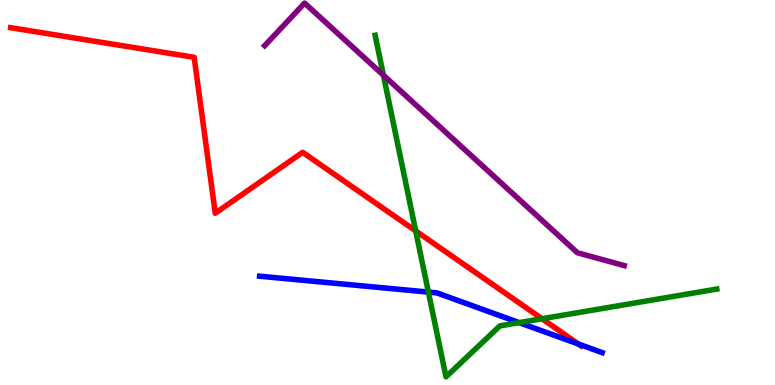[{'lines': ['blue', 'red'], 'intersections': [{'x': 7.46, 'y': 1.06}]}, {'lines': ['green', 'red'], 'intersections': [{'x': 5.36, 'y': 4.0}, {'x': 6.99, 'y': 1.72}]}, {'lines': ['purple', 'red'], 'intersections': []}, {'lines': ['blue', 'green'], 'intersections': [{'x': 5.53, 'y': 2.41}, {'x': 6.7, 'y': 1.62}]}, {'lines': ['blue', 'purple'], 'intersections': []}, {'lines': ['green', 'purple'], 'intersections': [{'x': 4.95, 'y': 8.05}]}]